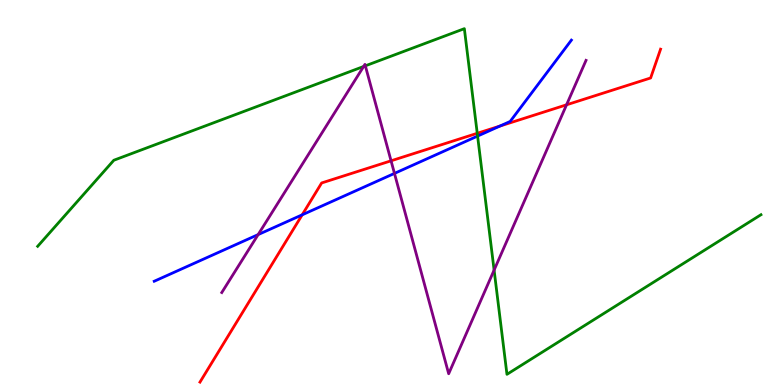[{'lines': ['blue', 'red'], 'intersections': [{'x': 3.9, 'y': 4.42}, {'x': 6.45, 'y': 6.72}]}, {'lines': ['green', 'red'], 'intersections': [{'x': 6.16, 'y': 6.54}]}, {'lines': ['purple', 'red'], 'intersections': [{'x': 5.05, 'y': 5.82}, {'x': 7.31, 'y': 7.28}]}, {'lines': ['blue', 'green'], 'intersections': [{'x': 6.16, 'y': 6.47}]}, {'lines': ['blue', 'purple'], 'intersections': [{'x': 3.33, 'y': 3.91}, {'x': 5.09, 'y': 5.5}]}, {'lines': ['green', 'purple'], 'intersections': [{'x': 4.69, 'y': 8.27}, {'x': 4.71, 'y': 8.29}, {'x': 6.38, 'y': 2.98}]}]